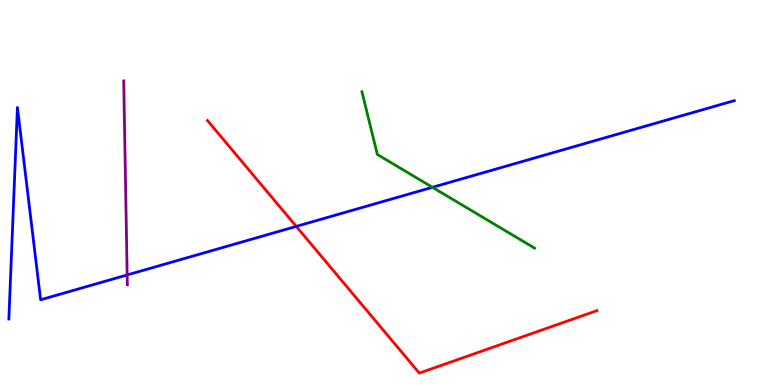[{'lines': ['blue', 'red'], 'intersections': [{'x': 3.82, 'y': 4.12}]}, {'lines': ['green', 'red'], 'intersections': []}, {'lines': ['purple', 'red'], 'intersections': []}, {'lines': ['blue', 'green'], 'intersections': [{'x': 5.58, 'y': 5.14}]}, {'lines': ['blue', 'purple'], 'intersections': [{'x': 1.64, 'y': 2.86}]}, {'lines': ['green', 'purple'], 'intersections': []}]